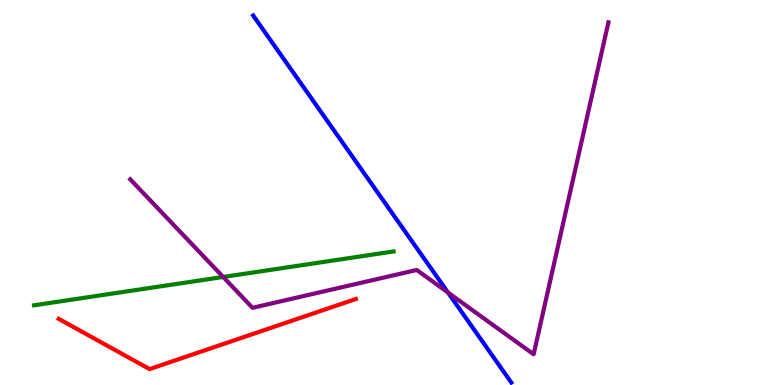[{'lines': ['blue', 'red'], 'intersections': []}, {'lines': ['green', 'red'], 'intersections': []}, {'lines': ['purple', 'red'], 'intersections': []}, {'lines': ['blue', 'green'], 'intersections': []}, {'lines': ['blue', 'purple'], 'intersections': [{'x': 5.78, 'y': 2.4}]}, {'lines': ['green', 'purple'], 'intersections': [{'x': 2.88, 'y': 2.81}]}]